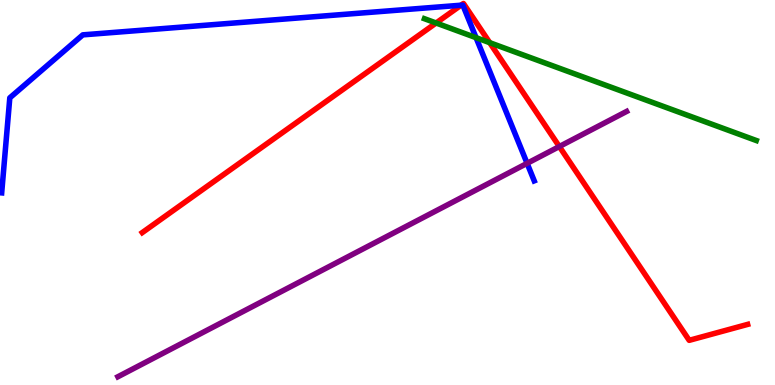[{'lines': ['blue', 'red'], 'intersections': [{'x': 5.95, 'y': 9.86}]}, {'lines': ['green', 'red'], 'intersections': [{'x': 5.63, 'y': 9.4}, {'x': 6.32, 'y': 8.89}]}, {'lines': ['purple', 'red'], 'intersections': [{'x': 7.22, 'y': 6.19}]}, {'lines': ['blue', 'green'], 'intersections': [{'x': 6.14, 'y': 9.02}]}, {'lines': ['blue', 'purple'], 'intersections': [{'x': 6.8, 'y': 5.76}]}, {'lines': ['green', 'purple'], 'intersections': []}]